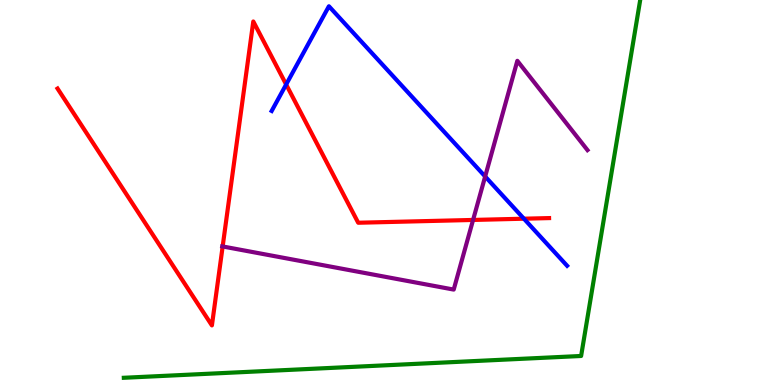[{'lines': ['blue', 'red'], 'intersections': [{'x': 3.69, 'y': 7.81}, {'x': 6.76, 'y': 4.32}]}, {'lines': ['green', 'red'], 'intersections': []}, {'lines': ['purple', 'red'], 'intersections': [{'x': 2.87, 'y': 3.6}, {'x': 6.1, 'y': 4.29}]}, {'lines': ['blue', 'green'], 'intersections': []}, {'lines': ['blue', 'purple'], 'intersections': [{'x': 6.26, 'y': 5.42}]}, {'lines': ['green', 'purple'], 'intersections': []}]